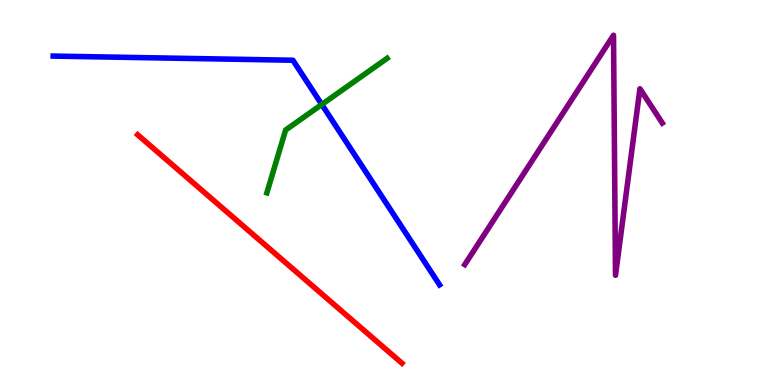[{'lines': ['blue', 'red'], 'intersections': []}, {'lines': ['green', 'red'], 'intersections': []}, {'lines': ['purple', 'red'], 'intersections': []}, {'lines': ['blue', 'green'], 'intersections': [{'x': 4.15, 'y': 7.29}]}, {'lines': ['blue', 'purple'], 'intersections': []}, {'lines': ['green', 'purple'], 'intersections': []}]